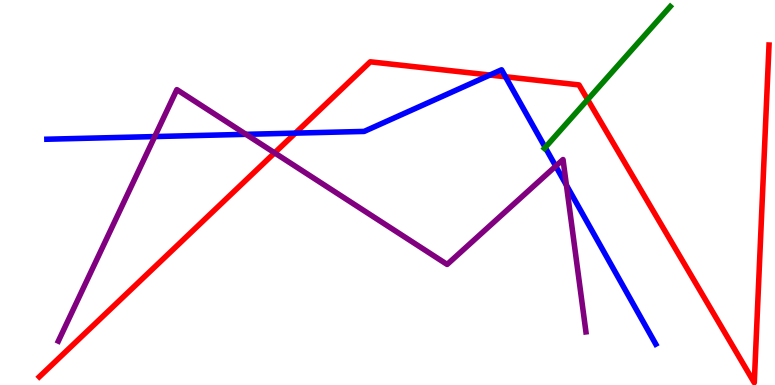[{'lines': ['blue', 'red'], 'intersections': [{'x': 3.81, 'y': 6.54}, {'x': 6.32, 'y': 8.05}, {'x': 6.52, 'y': 8.01}]}, {'lines': ['green', 'red'], 'intersections': [{'x': 7.58, 'y': 7.41}]}, {'lines': ['purple', 'red'], 'intersections': [{'x': 3.54, 'y': 6.03}]}, {'lines': ['blue', 'green'], 'intersections': [{'x': 7.04, 'y': 6.17}]}, {'lines': ['blue', 'purple'], 'intersections': [{'x': 2.0, 'y': 6.45}, {'x': 3.17, 'y': 6.51}, {'x': 7.17, 'y': 5.68}, {'x': 7.31, 'y': 5.19}]}, {'lines': ['green', 'purple'], 'intersections': []}]